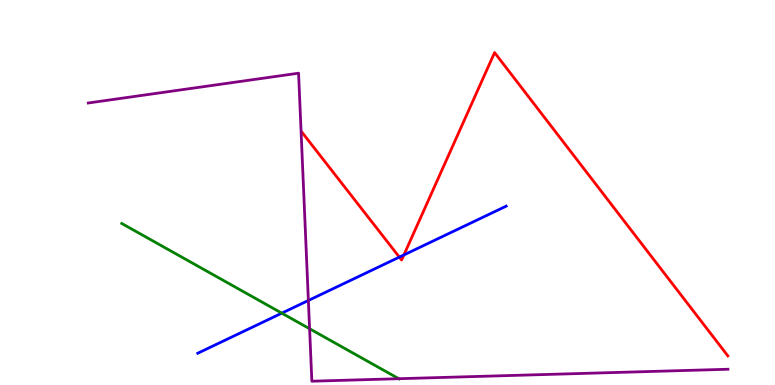[{'lines': ['blue', 'red'], 'intersections': [{'x': 5.15, 'y': 3.32}, {'x': 5.21, 'y': 3.38}]}, {'lines': ['green', 'red'], 'intersections': []}, {'lines': ['purple', 'red'], 'intersections': []}, {'lines': ['blue', 'green'], 'intersections': [{'x': 3.64, 'y': 1.87}]}, {'lines': ['blue', 'purple'], 'intersections': [{'x': 3.98, 'y': 2.2}]}, {'lines': ['green', 'purple'], 'intersections': [{'x': 3.99, 'y': 1.46}, {'x': 5.15, 'y': 0.163}]}]